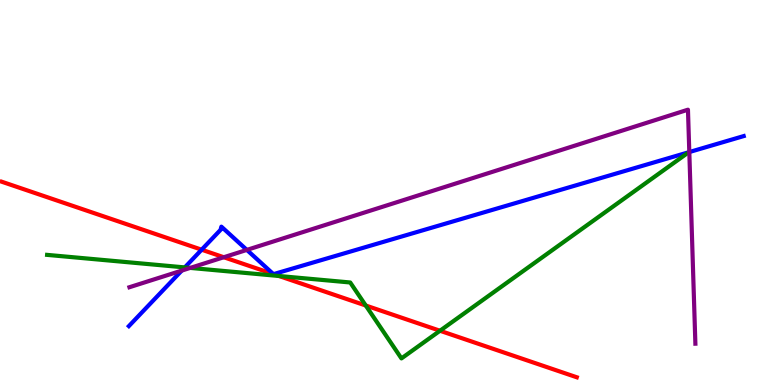[{'lines': ['blue', 'red'], 'intersections': [{'x': 2.6, 'y': 3.51}, {'x': 3.53, 'y': 2.88}, {'x': 3.53, 'y': 2.88}]}, {'lines': ['green', 'red'], 'intersections': [{'x': 3.6, 'y': 2.83}, {'x': 4.72, 'y': 2.06}, {'x': 5.68, 'y': 1.41}]}, {'lines': ['purple', 'red'], 'intersections': [{'x': 2.89, 'y': 3.32}]}, {'lines': ['blue', 'green'], 'intersections': [{'x': 2.38, 'y': 3.05}]}, {'lines': ['blue', 'purple'], 'intersections': [{'x': 2.34, 'y': 2.97}, {'x': 3.19, 'y': 3.51}, {'x': 8.89, 'y': 6.05}]}, {'lines': ['green', 'purple'], 'intersections': [{'x': 2.45, 'y': 3.04}]}]